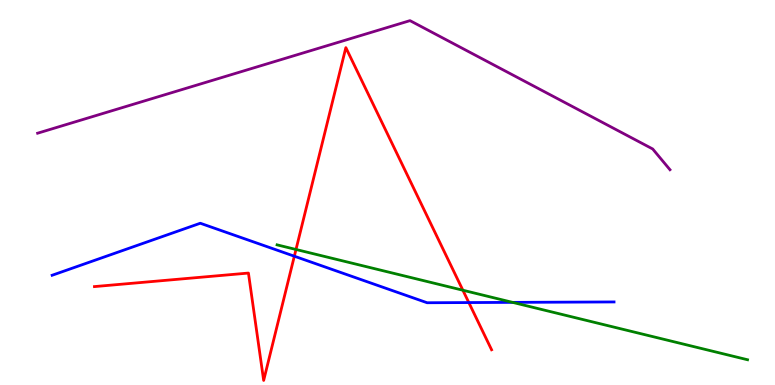[{'lines': ['blue', 'red'], 'intersections': [{'x': 3.8, 'y': 3.35}, {'x': 6.05, 'y': 2.14}]}, {'lines': ['green', 'red'], 'intersections': [{'x': 3.82, 'y': 3.52}, {'x': 5.97, 'y': 2.46}]}, {'lines': ['purple', 'red'], 'intersections': []}, {'lines': ['blue', 'green'], 'intersections': [{'x': 6.61, 'y': 2.15}]}, {'lines': ['blue', 'purple'], 'intersections': []}, {'lines': ['green', 'purple'], 'intersections': []}]